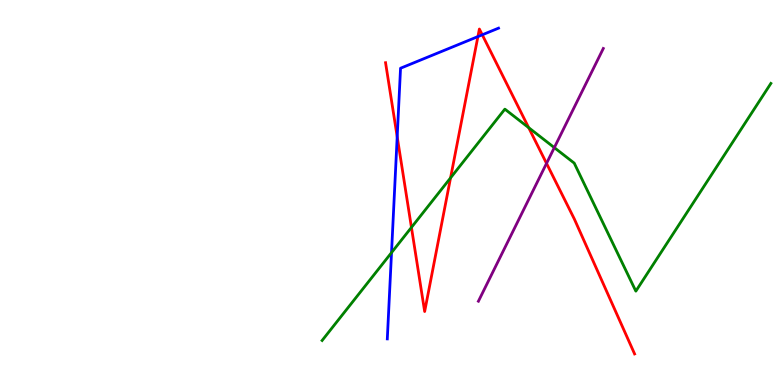[{'lines': ['blue', 'red'], 'intersections': [{'x': 5.13, 'y': 6.45}, {'x': 6.17, 'y': 9.05}, {'x': 6.22, 'y': 9.1}]}, {'lines': ['green', 'red'], 'intersections': [{'x': 5.31, 'y': 4.09}, {'x': 5.81, 'y': 5.38}, {'x': 6.82, 'y': 6.68}]}, {'lines': ['purple', 'red'], 'intersections': [{'x': 7.05, 'y': 5.76}]}, {'lines': ['blue', 'green'], 'intersections': [{'x': 5.05, 'y': 3.44}]}, {'lines': ['blue', 'purple'], 'intersections': []}, {'lines': ['green', 'purple'], 'intersections': [{'x': 7.15, 'y': 6.17}]}]